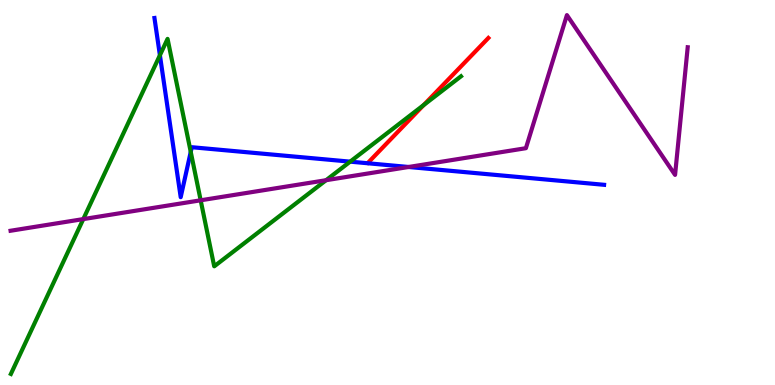[{'lines': ['blue', 'red'], 'intersections': []}, {'lines': ['green', 'red'], 'intersections': [{'x': 5.47, 'y': 7.27}]}, {'lines': ['purple', 'red'], 'intersections': []}, {'lines': ['blue', 'green'], 'intersections': [{'x': 2.06, 'y': 8.56}, {'x': 2.46, 'y': 6.05}, {'x': 4.52, 'y': 5.8}]}, {'lines': ['blue', 'purple'], 'intersections': [{'x': 5.27, 'y': 5.66}]}, {'lines': ['green', 'purple'], 'intersections': [{'x': 1.07, 'y': 4.31}, {'x': 2.59, 'y': 4.8}, {'x': 4.21, 'y': 5.32}]}]